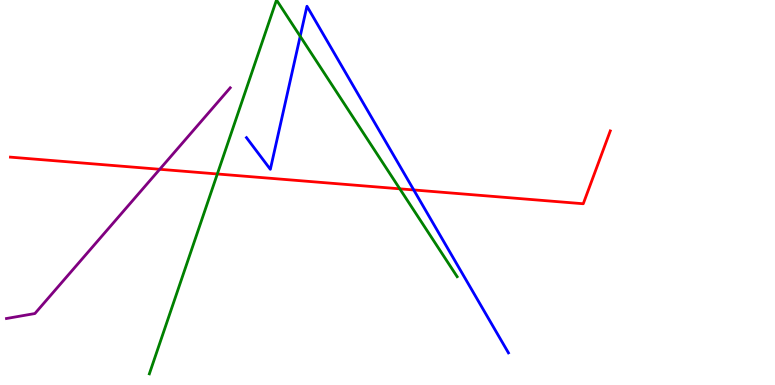[{'lines': ['blue', 'red'], 'intersections': [{'x': 5.34, 'y': 5.07}]}, {'lines': ['green', 'red'], 'intersections': [{'x': 2.8, 'y': 5.48}, {'x': 5.16, 'y': 5.1}]}, {'lines': ['purple', 'red'], 'intersections': [{'x': 2.06, 'y': 5.6}]}, {'lines': ['blue', 'green'], 'intersections': [{'x': 3.87, 'y': 9.06}]}, {'lines': ['blue', 'purple'], 'intersections': []}, {'lines': ['green', 'purple'], 'intersections': []}]